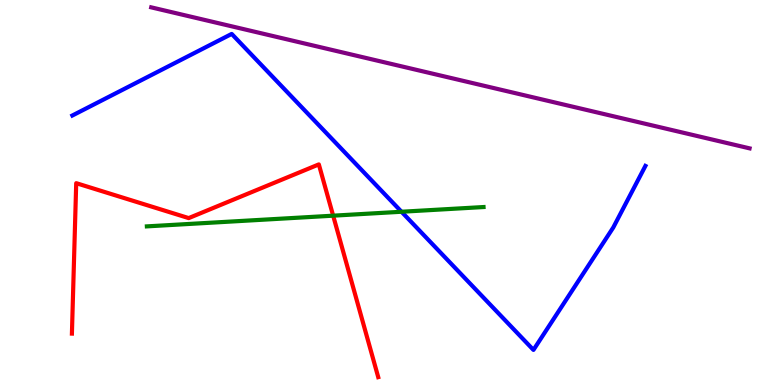[{'lines': ['blue', 'red'], 'intersections': []}, {'lines': ['green', 'red'], 'intersections': [{'x': 4.3, 'y': 4.4}]}, {'lines': ['purple', 'red'], 'intersections': []}, {'lines': ['blue', 'green'], 'intersections': [{'x': 5.18, 'y': 4.5}]}, {'lines': ['blue', 'purple'], 'intersections': []}, {'lines': ['green', 'purple'], 'intersections': []}]